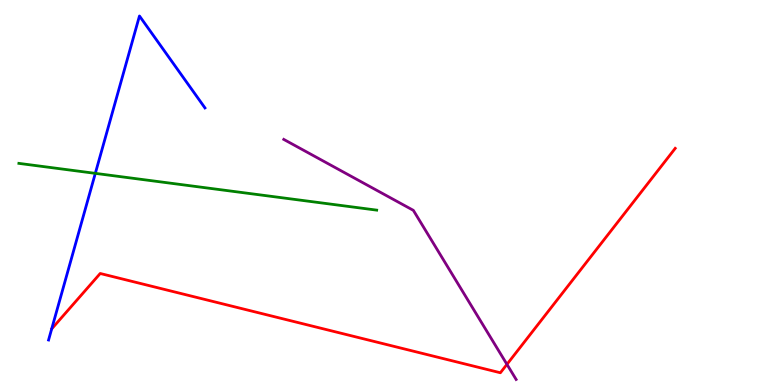[{'lines': ['blue', 'red'], 'intersections': []}, {'lines': ['green', 'red'], 'intersections': []}, {'lines': ['purple', 'red'], 'intersections': [{'x': 6.54, 'y': 0.537}]}, {'lines': ['blue', 'green'], 'intersections': [{'x': 1.23, 'y': 5.5}]}, {'lines': ['blue', 'purple'], 'intersections': []}, {'lines': ['green', 'purple'], 'intersections': []}]